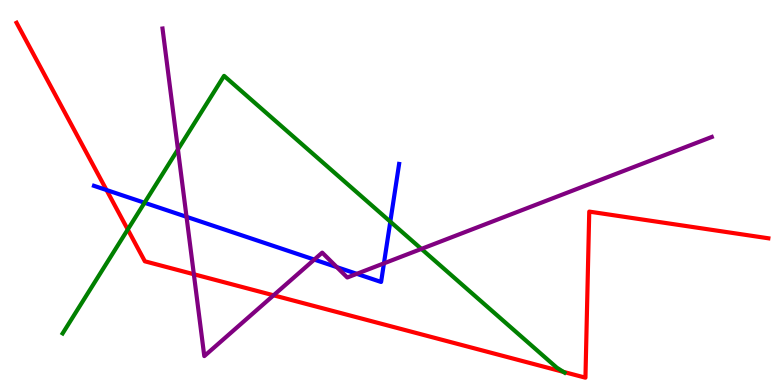[{'lines': ['blue', 'red'], 'intersections': [{'x': 1.37, 'y': 5.06}]}, {'lines': ['green', 'red'], 'intersections': [{'x': 1.65, 'y': 4.04}, {'x': 7.27, 'y': 0.342}]}, {'lines': ['purple', 'red'], 'intersections': [{'x': 2.5, 'y': 2.88}, {'x': 3.53, 'y': 2.33}]}, {'lines': ['blue', 'green'], 'intersections': [{'x': 1.86, 'y': 4.73}, {'x': 5.04, 'y': 4.24}]}, {'lines': ['blue', 'purple'], 'intersections': [{'x': 2.41, 'y': 4.37}, {'x': 4.06, 'y': 3.26}, {'x': 4.35, 'y': 3.06}, {'x': 4.6, 'y': 2.89}, {'x': 4.95, 'y': 3.16}]}, {'lines': ['green', 'purple'], 'intersections': [{'x': 2.3, 'y': 6.12}, {'x': 5.44, 'y': 3.53}]}]